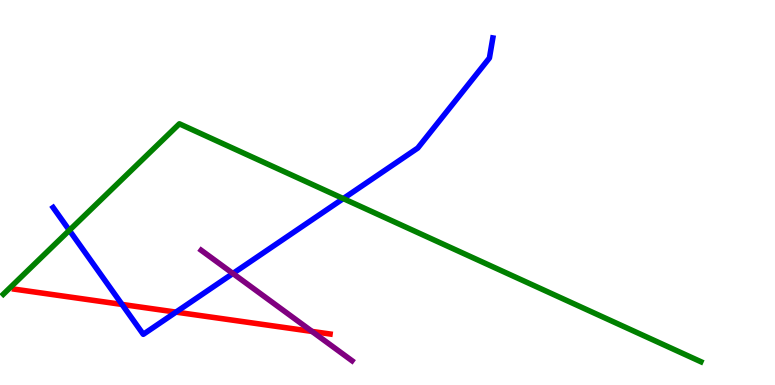[{'lines': ['blue', 'red'], 'intersections': [{'x': 1.57, 'y': 2.09}, {'x': 2.27, 'y': 1.89}]}, {'lines': ['green', 'red'], 'intersections': []}, {'lines': ['purple', 'red'], 'intersections': [{'x': 4.03, 'y': 1.39}]}, {'lines': ['blue', 'green'], 'intersections': [{'x': 0.895, 'y': 4.02}, {'x': 4.43, 'y': 4.84}]}, {'lines': ['blue', 'purple'], 'intersections': [{'x': 3.01, 'y': 2.9}]}, {'lines': ['green', 'purple'], 'intersections': []}]